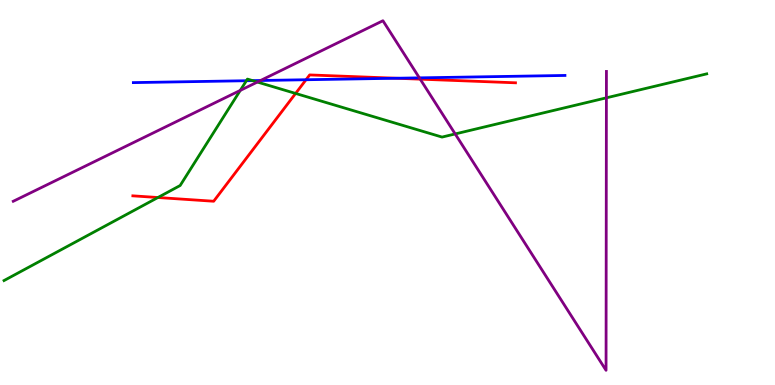[{'lines': ['blue', 'red'], 'intersections': [{'x': 3.95, 'y': 7.93}, {'x': 5.11, 'y': 7.97}]}, {'lines': ['green', 'red'], 'intersections': [{'x': 2.04, 'y': 4.87}, {'x': 3.81, 'y': 7.57}]}, {'lines': ['purple', 'red'], 'intersections': [{'x': 5.42, 'y': 7.94}]}, {'lines': ['blue', 'green'], 'intersections': [{'x': 3.18, 'y': 7.9}, {'x': 3.26, 'y': 7.91}]}, {'lines': ['blue', 'purple'], 'intersections': [{'x': 3.36, 'y': 7.91}, {'x': 5.41, 'y': 7.98}]}, {'lines': ['green', 'purple'], 'intersections': [{'x': 3.1, 'y': 7.65}, {'x': 3.32, 'y': 7.87}, {'x': 5.87, 'y': 6.52}, {'x': 7.82, 'y': 7.46}]}]